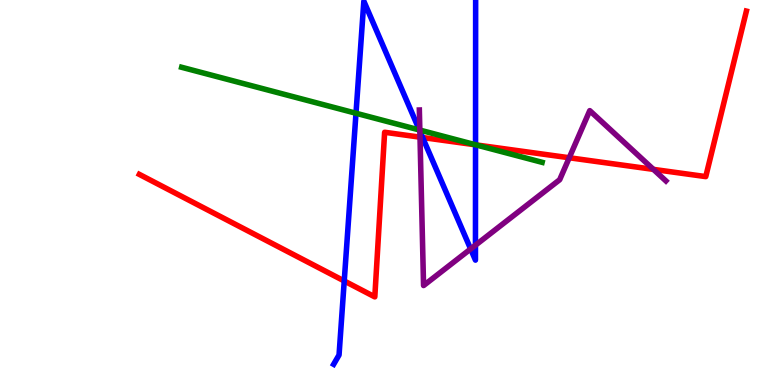[{'lines': ['blue', 'red'], 'intersections': [{'x': 4.44, 'y': 2.7}, {'x': 5.45, 'y': 6.43}, {'x': 6.14, 'y': 6.24}]}, {'lines': ['green', 'red'], 'intersections': [{'x': 6.14, 'y': 6.24}]}, {'lines': ['purple', 'red'], 'intersections': [{'x': 5.42, 'y': 6.44}, {'x': 7.35, 'y': 5.9}, {'x': 8.43, 'y': 5.6}]}, {'lines': ['blue', 'green'], 'intersections': [{'x': 4.59, 'y': 7.06}, {'x': 5.41, 'y': 6.62}, {'x': 6.14, 'y': 6.24}]}, {'lines': ['blue', 'purple'], 'intersections': [{'x': 5.42, 'y': 6.59}, {'x': 6.07, 'y': 3.53}, {'x': 6.13, 'y': 3.63}]}, {'lines': ['green', 'purple'], 'intersections': [{'x': 5.42, 'y': 6.62}]}]